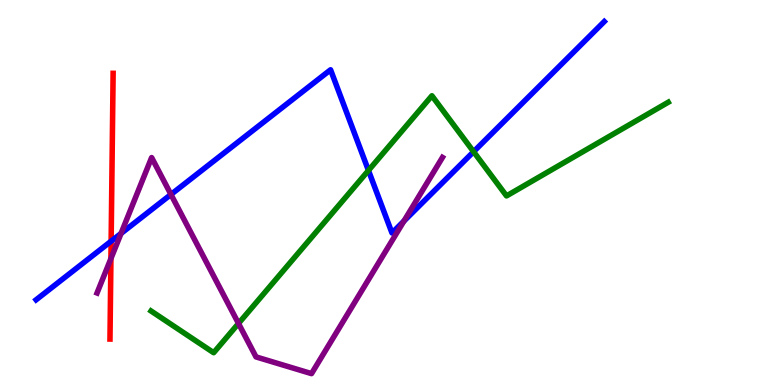[{'lines': ['blue', 'red'], 'intersections': [{'x': 1.43, 'y': 3.74}]}, {'lines': ['green', 'red'], 'intersections': []}, {'lines': ['purple', 'red'], 'intersections': [{'x': 1.43, 'y': 3.28}]}, {'lines': ['blue', 'green'], 'intersections': [{'x': 4.75, 'y': 5.57}, {'x': 6.11, 'y': 6.06}]}, {'lines': ['blue', 'purple'], 'intersections': [{'x': 1.56, 'y': 3.94}, {'x': 2.21, 'y': 4.95}, {'x': 5.21, 'y': 4.26}]}, {'lines': ['green', 'purple'], 'intersections': [{'x': 3.08, 'y': 1.6}]}]